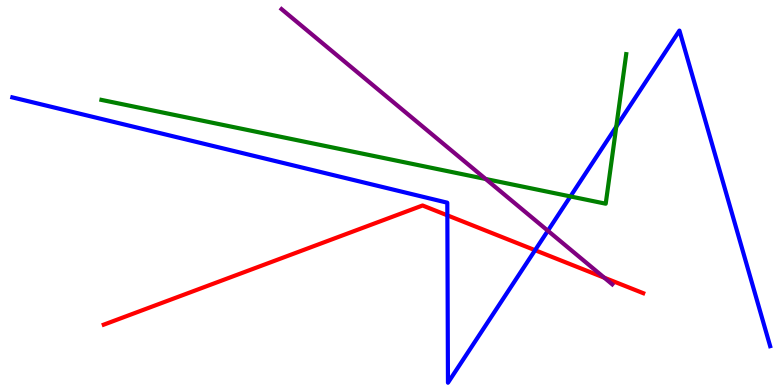[{'lines': ['blue', 'red'], 'intersections': [{'x': 5.77, 'y': 4.41}, {'x': 6.9, 'y': 3.5}]}, {'lines': ['green', 'red'], 'intersections': []}, {'lines': ['purple', 'red'], 'intersections': [{'x': 7.8, 'y': 2.79}]}, {'lines': ['blue', 'green'], 'intersections': [{'x': 7.36, 'y': 4.9}, {'x': 7.95, 'y': 6.71}]}, {'lines': ['blue', 'purple'], 'intersections': [{'x': 7.07, 'y': 4.01}]}, {'lines': ['green', 'purple'], 'intersections': [{'x': 6.27, 'y': 5.35}]}]